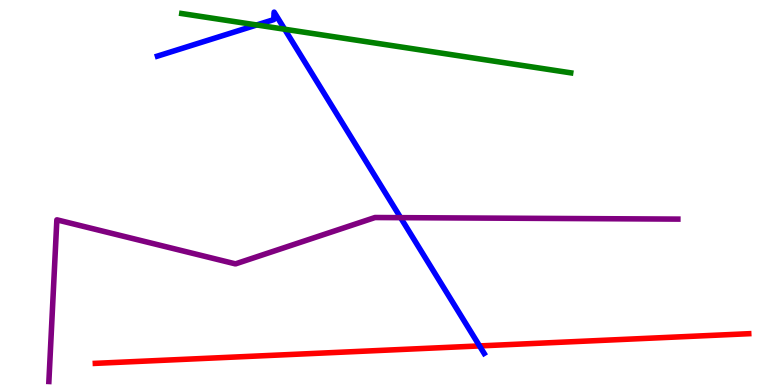[{'lines': ['blue', 'red'], 'intersections': [{'x': 6.19, 'y': 1.01}]}, {'lines': ['green', 'red'], 'intersections': []}, {'lines': ['purple', 'red'], 'intersections': []}, {'lines': ['blue', 'green'], 'intersections': [{'x': 3.31, 'y': 9.35}, {'x': 3.67, 'y': 9.24}]}, {'lines': ['blue', 'purple'], 'intersections': [{'x': 5.17, 'y': 4.35}]}, {'lines': ['green', 'purple'], 'intersections': []}]